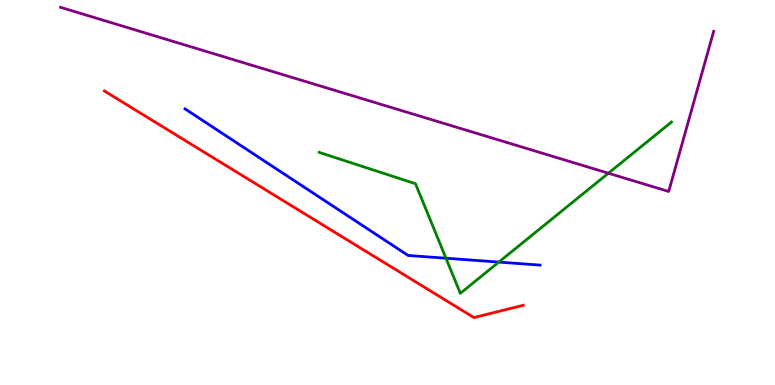[{'lines': ['blue', 'red'], 'intersections': []}, {'lines': ['green', 'red'], 'intersections': []}, {'lines': ['purple', 'red'], 'intersections': []}, {'lines': ['blue', 'green'], 'intersections': [{'x': 5.75, 'y': 3.29}, {'x': 6.44, 'y': 3.19}]}, {'lines': ['blue', 'purple'], 'intersections': []}, {'lines': ['green', 'purple'], 'intersections': [{'x': 7.85, 'y': 5.5}]}]